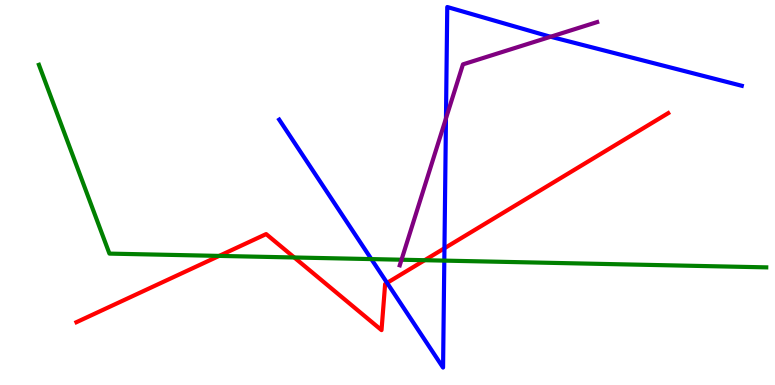[{'lines': ['blue', 'red'], 'intersections': [{'x': 4.99, 'y': 2.65}, {'x': 5.73, 'y': 3.55}]}, {'lines': ['green', 'red'], 'intersections': [{'x': 2.83, 'y': 3.35}, {'x': 3.8, 'y': 3.31}, {'x': 5.48, 'y': 3.24}]}, {'lines': ['purple', 'red'], 'intersections': []}, {'lines': ['blue', 'green'], 'intersections': [{'x': 4.79, 'y': 3.27}, {'x': 5.73, 'y': 3.23}]}, {'lines': ['blue', 'purple'], 'intersections': [{'x': 5.75, 'y': 6.92}, {'x': 7.1, 'y': 9.05}]}, {'lines': ['green', 'purple'], 'intersections': [{'x': 5.18, 'y': 3.25}]}]